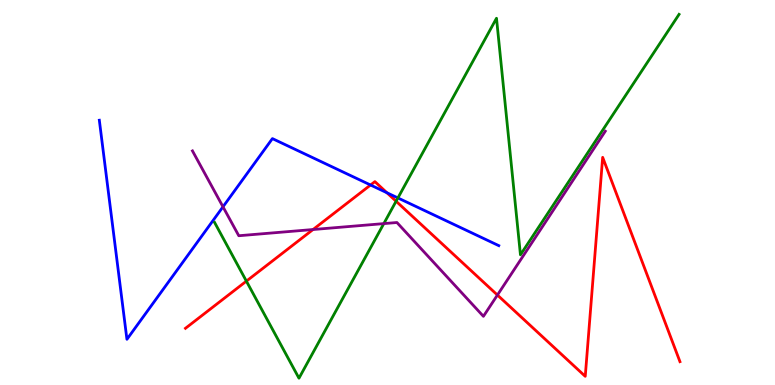[{'lines': ['blue', 'red'], 'intersections': [{'x': 4.78, 'y': 5.19}, {'x': 4.99, 'y': 4.99}]}, {'lines': ['green', 'red'], 'intersections': [{'x': 3.18, 'y': 2.7}, {'x': 5.11, 'y': 4.77}]}, {'lines': ['purple', 'red'], 'intersections': [{'x': 4.04, 'y': 4.04}, {'x': 6.42, 'y': 2.34}]}, {'lines': ['blue', 'green'], 'intersections': [{'x': 5.13, 'y': 4.86}]}, {'lines': ['blue', 'purple'], 'intersections': [{'x': 2.88, 'y': 4.63}]}, {'lines': ['green', 'purple'], 'intersections': [{'x': 4.95, 'y': 4.19}]}]